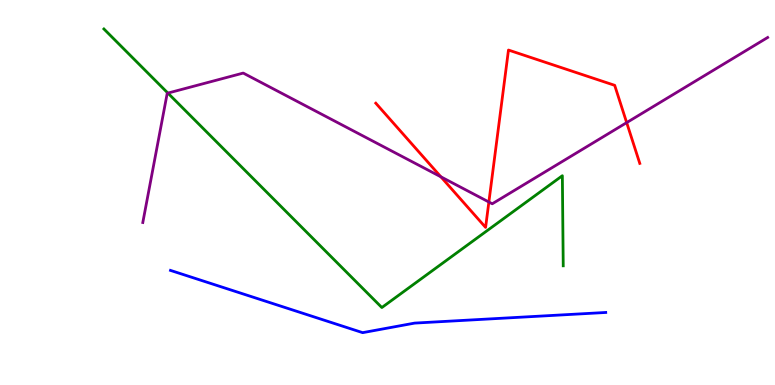[{'lines': ['blue', 'red'], 'intersections': []}, {'lines': ['green', 'red'], 'intersections': []}, {'lines': ['purple', 'red'], 'intersections': [{'x': 5.69, 'y': 5.41}, {'x': 6.31, 'y': 4.75}, {'x': 8.09, 'y': 6.82}]}, {'lines': ['blue', 'green'], 'intersections': []}, {'lines': ['blue', 'purple'], 'intersections': []}, {'lines': ['green', 'purple'], 'intersections': [{'x': 2.17, 'y': 7.58}]}]